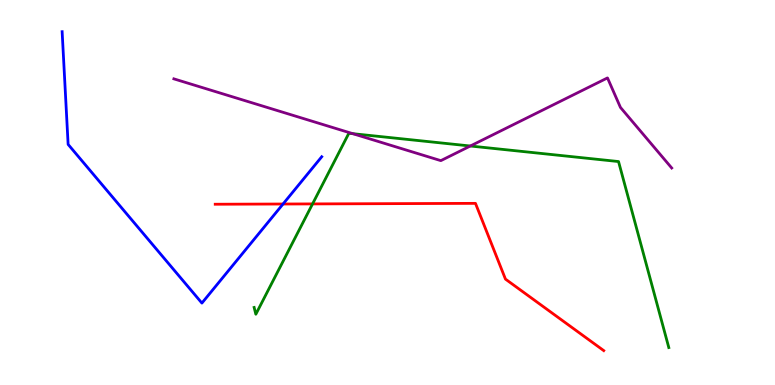[{'lines': ['blue', 'red'], 'intersections': [{'x': 3.65, 'y': 4.7}]}, {'lines': ['green', 'red'], 'intersections': [{'x': 4.03, 'y': 4.7}]}, {'lines': ['purple', 'red'], 'intersections': []}, {'lines': ['blue', 'green'], 'intersections': []}, {'lines': ['blue', 'purple'], 'intersections': []}, {'lines': ['green', 'purple'], 'intersections': [{'x': 4.55, 'y': 6.53}, {'x': 6.07, 'y': 6.21}]}]